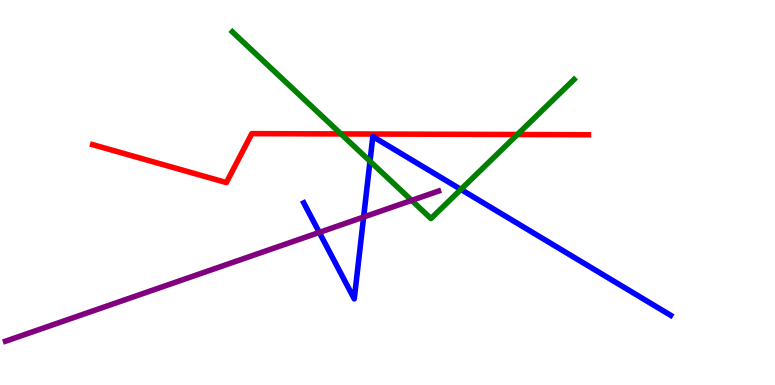[{'lines': ['blue', 'red'], 'intersections': []}, {'lines': ['green', 'red'], 'intersections': [{'x': 4.4, 'y': 6.52}, {'x': 6.68, 'y': 6.51}]}, {'lines': ['purple', 'red'], 'intersections': []}, {'lines': ['blue', 'green'], 'intersections': [{'x': 4.77, 'y': 5.81}, {'x': 5.95, 'y': 5.08}]}, {'lines': ['blue', 'purple'], 'intersections': [{'x': 4.12, 'y': 3.96}, {'x': 4.69, 'y': 4.36}]}, {'lines': ['green', 'purple'], 'intersections': [{'x': 5.31, 'y': 4.8}]}]